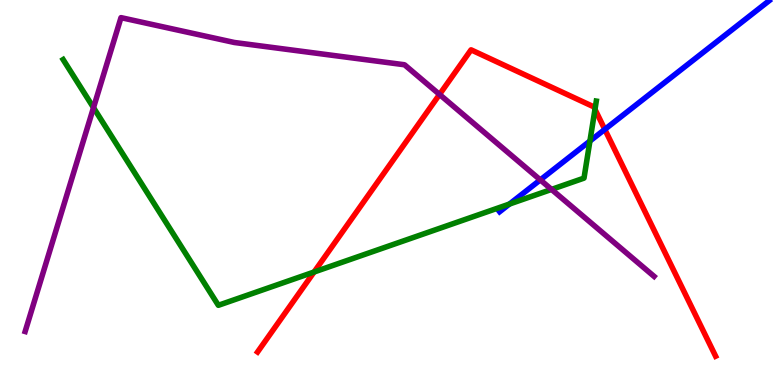[{'lines': ['blue', 'red'], 'intersections': [{'x': 7.8, 'y': 6.64}]}, {'lines': ['green', 'red'], 'intersections': [{'x': 4.05, 'y': 2.93}, {'x': 7.68, 'y': 7.16}]}, {'lines': ['purple', 'red'], 'intersections': [{'x': 5.67, 'y': 7.55}]}, {'lines': ['blue', 'green'], 'intersections': [{'x': 6.57, 'y': 4.7}, {'x': 7.61, 'y': 6.34}]}, {'lines': ['blue', 'purple'], 'intersections': [{'x': 6.97, 'y': 5.33}]}, {'lines': ['green', 'purple'], 'intersections': [{'x': 1.21, 'y': 7.2}, {'x': 7.12, 'y': 5.08}]}]